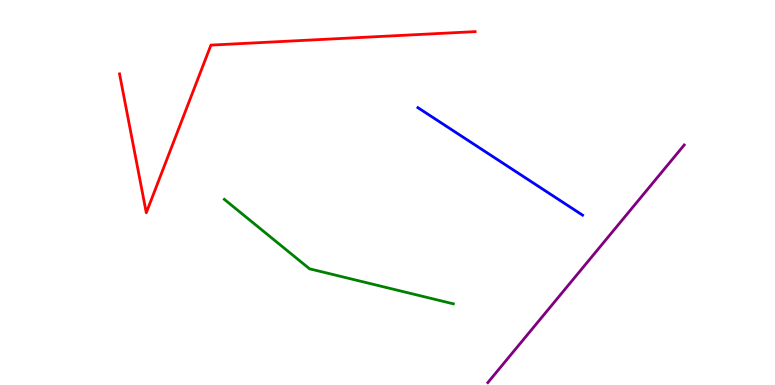[{'lines': ['blue', 'red'], 'intersections': []}, {'lines': ['green', 'red'], 'intersections': []}, {'lines': ['purple', 'red'], 'intersections': []}, {'lines': ['blue', 'green'], 'intersections': []}, {'lines': ['blue', 'purple'], 'intersections': []}, {'lines': ['green', 'purple'], 'intersections': []}]